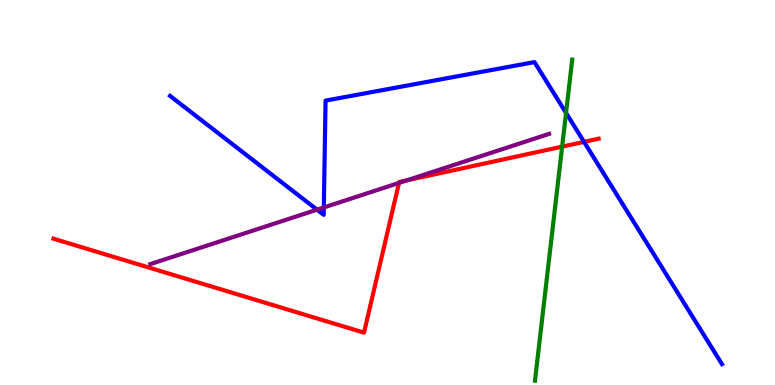[{'lines': ['blue', 'red'], 'intersections': [{'x': 7.54, 'y': 6.31}]}, {'lines': ['green', 'red'], 'intersections': [{'x': 7.25, 'y': 6.19}]}, {'lines': ['purple', 'red'], 'intersections': [{'x': 5.15, 'y': 5.25}, {'x': 5.25, 'y': 5.31}]}, {'lines': ['blue', 'green'], 'intersections': [{'x': 7.3, 'y': 7.07}]}, {'lines': ['blue', 'purple'], 'intersections': [{'x': 4.09, 'y': 4.55}, {'x': 4.18, 'y': 4.61}]}, {'lines': ['green', 'purple'], 'intersections': []}]